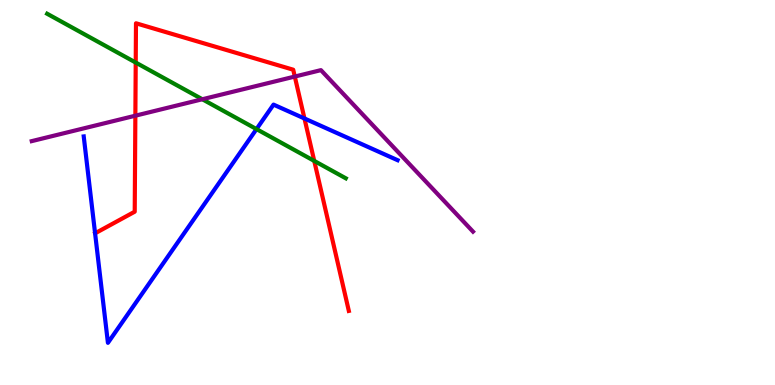[{'lines': ['blue', 'red'], 'intersections': [{'x': 3.93, 'y': 6.92}]}, {'lines': ['green', 'red'], 'intersections': [{'x': 1.75, 'y': 8.38}, {'x': 4.05, 'y': 5.82}]}, {'lines': ['purple', 'red'], 'intersections': [{'x': 1.75, 'y': 7.0}, {'x': 3.8, 'y': 8.01}]}, {'lines': ['blue', 'green'], 'intersections': [{'x': 3.31, 'y': 6.65}]}, {'lines': ['blue', 'purple'], 'intersections': []}, {'lines': ['green', 'purple'], 'intersections': [{'x': 2.61, 'y': 7.42}]}]